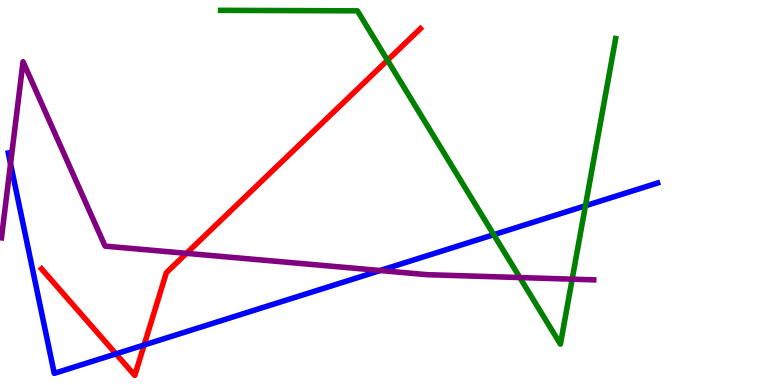[{'lines': ['blue', 'red'], 'intersections': [{'x': 1.5, 'y': 0.808}, {'x': 1.86, 'y': 1.04}]}, {'lines': ['green', 'red'], 'intersections': [{'x': 5.0, 'y': 8.44}]}, {'lines': ['purple', 'red'], 'intersections': [{'x': 2.41, 'y': 3.42}]}, {'lines': ['blue', 'green'], 'intersections': [{'x': 6.37, 'y': 3.9}, {'x': 7.55, 'y': 4.66}]}, {'lines': ['blue', 'purple'], 'intersections': [{'x': 0.136, 'y': 5.75}, {'x': 4.91, 'y': 2.97}]}, {'lines': ['green', 'purple'], 'intersections': [{'x': 6.71, 'y': 2.79}, {'x': 7.38, 'y': 2.75}]}]